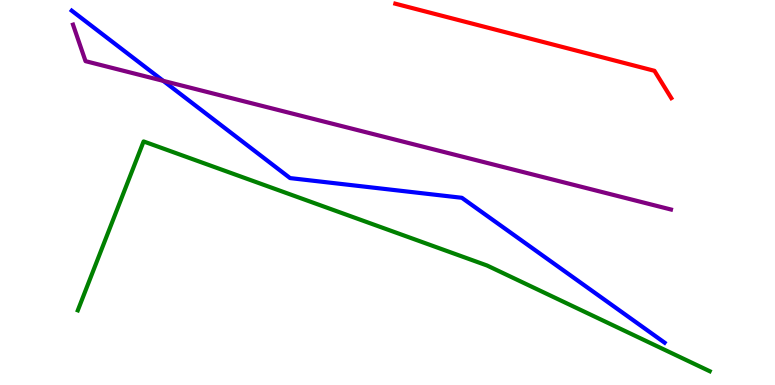[{'lines': ['blue', 'red'], 'intersections': []}, {'lines': ['green', 'red'], 'intersections': []}, {'lines': ['purple', 'red'], 'intersections': []}, {'lines': ['blue', 'green'], 'intersections': []}, {'lines': ['blue', 'purple'], 'intersections': [{'x': 2.11, 'y': 7.9}]}, {'lines': ['green', 'purple'], 'intersections': []}]